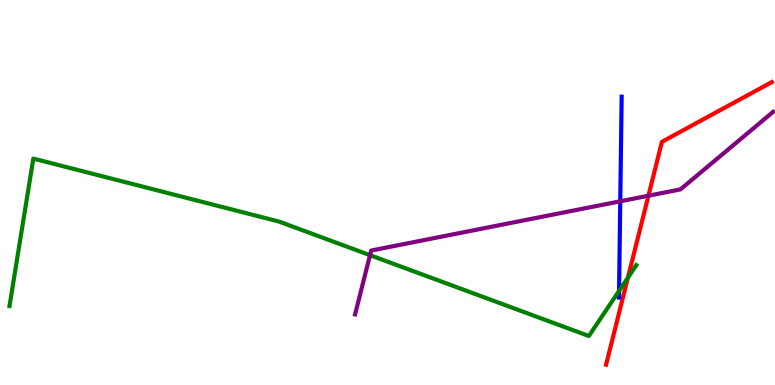[{'lines': ['blue', 'red'], 'intersections': []}, {'lines': ['green', 'red'], 'intersections': [{'x': 8.1, 'y': 2.79}]}, {'lines': ['purple', 'red'], 'intersections': [{'x': 8.37, 'y': 4.92}]}, {'lines': ['blue', 'green'], 'intersections': [{'x': 7.99, 'y': 2.44}]}, {'lines': ['blue', 'purple'], 'intersections': [{'x': 8.0, 'y': 4.77}]}, {'lines': ['green', 'purple'], 'intersections': [{'x': 4.77, 'y': 3.37}]}]